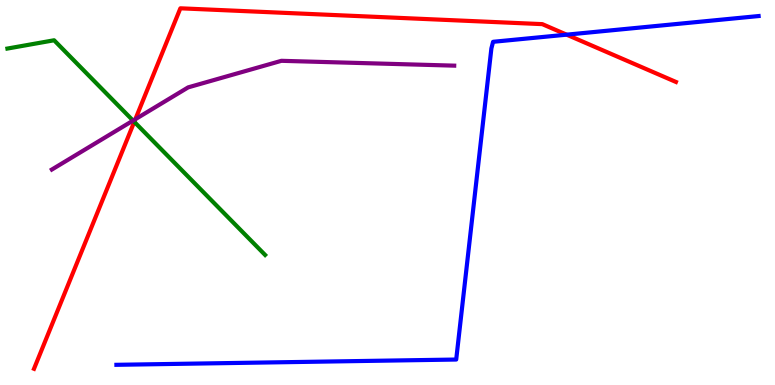[{'lines': ['blue', 'red'], 'intersections': [{'x': 7.31, 'y': 9.1}]}, {'lines': ['green', 'red'], 'intersections': [{'x': 1.73, 'y': 6.84}]}, {'lines': ['purple', 'red'], 'intersections': [{'x': 1.75, 'y': 6.9}]}, {'lines': ['blue', 'green'], 'intersections': []}, {'lines': ['blue', 'purple'], 'intersections': []}, {'lines': ['green', 'purple'], 'intersections': [{'x': 1.72, 'y': 6.87}]}]